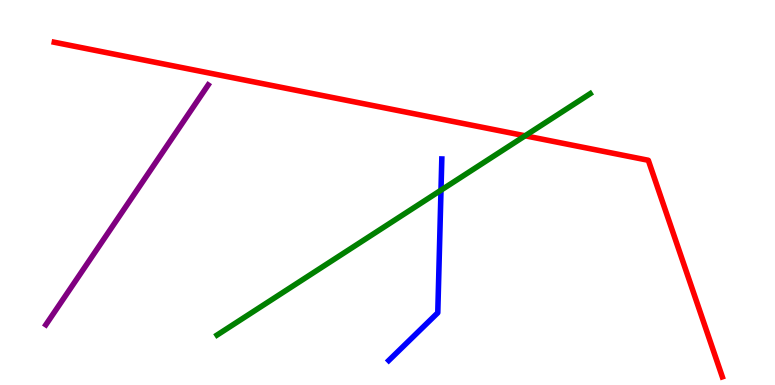[{'lines': ['blue', 'red'], 'intersections': []}, {'lines': ['green', 'red'], 'intersections': [{'x': 6.78, 'y': 6.47}]}, {'lines': ['purple', 'red'], 'intersections': []}, {'lines': ['blue', 'green'], 'intersections': [{'x': 5.69, 'y': 5.06}]}, {'lines': ['blue', 'purple'], 'intersections': []}, {'lines': ['green', 'purple'], 'intersections': []}]